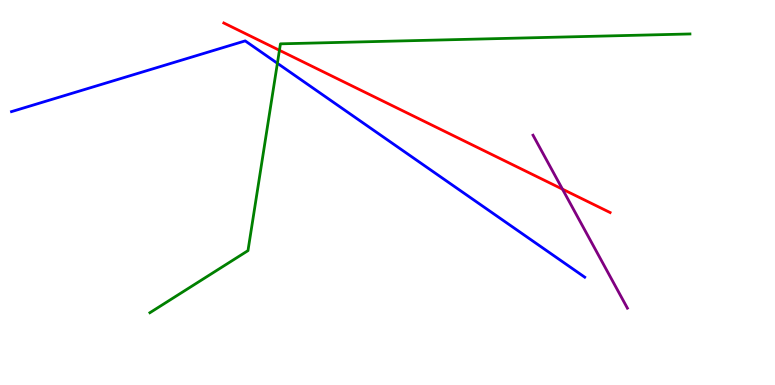[{'lines': ['blue', 'red'], 'intersections': []}, {'lines': ['green', 'red'], 'intersections': [{'x': 3.61, 'y': 8.69}]}, {'lines': ['purple', 'red'], 'intersections': [{'x': 7.26, 'y': 5.09}]}, {'lines': ['blue', 'green'], 'intersections': [{'x': 3.58, 'y': 8.36}]}, {'lines': ['blue', 'purple'], 'intersections': []}, {'lines': ['green', 'purple'], 'intersections': []}]